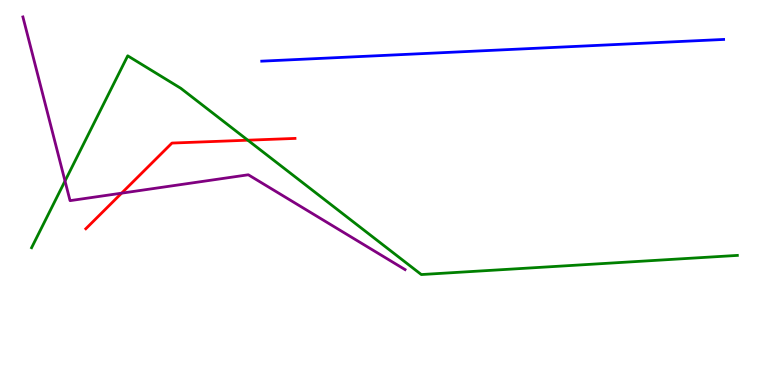[{'lines': ['blue', 'red'], 'intersections': []}, {'lines': ['green', 'red'], 'intersections': [{'x': 3.2, 'y': 6.36}]}, {'lines': ['purple', 'red'], 'intersections': [{'x': 1.57, 'y': 4.98}]}, {'lines': ['blue', 'green'], 'intersections': []}, {'lines': ['blue', 'purple'], 'intersections': []}, {'lines': ['green', 'purple'], 'intersections': [{'x': 0.839, 'y': 5.3}]}]